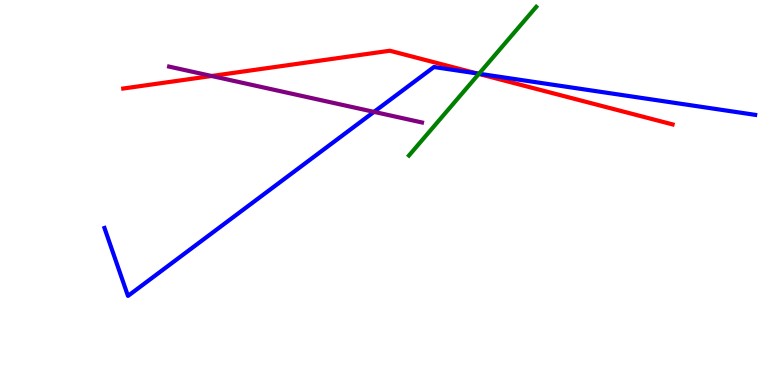[{'lines': ['blue', 'red'], 'intersections': [{'x': 6.15, 'y': 8.09}]}, {'lines': ['green', 'red'], 'intersections': [{'x': 6.18, 'y': 8.08}]}, {'lines': ['purple', 'red'], 'intersections': [{'x': 2.73, 'y': 8.03}]}, {'lines': ['blue', 'green'], 'intersections': [{'x': 6.18, 'y': 8.09}]}, {'lines': ['blue', 'purple'], 'intersections': [{'x': 4.83, 'y': 7.09}]}, {'lines': ['green', 'purple'], 'intersections': []}]